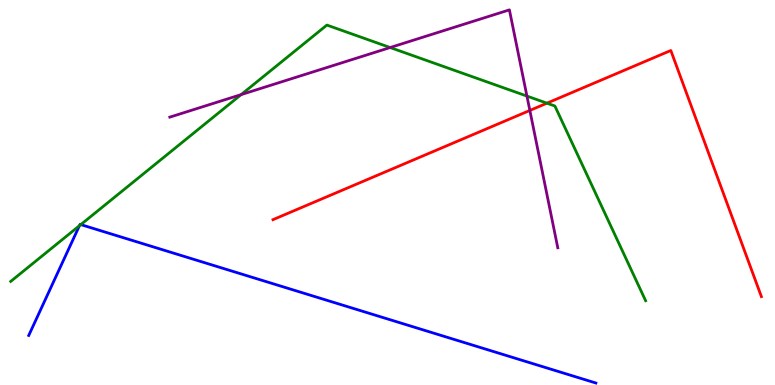[{'lines': ['blue', 'red'], 'intersections': []}, {'lines': ['green', 'red'], 'intersections': [{'x': 7.06, 'y': 7.32}]}, {'lines': ['purple', 'red'], 'intersections': [{'x': 6.84, 'y': 7.13}]}, {'lines': ['blue', 'green'], 'intersections': [{'x': 1.03, 'y': 4.14}, {'x': 1.04, 'y': 4.17}]}, {'lines': ['blue', 'purple'], 'intersections': []}, {'lines': ['green', 'purple'], 'intersections': [{'x': 3.11, 'y': 7.54}, {'x': 5.03, 'y': 8.77}, {'x': 6.8, 'y': 7.5}]}]